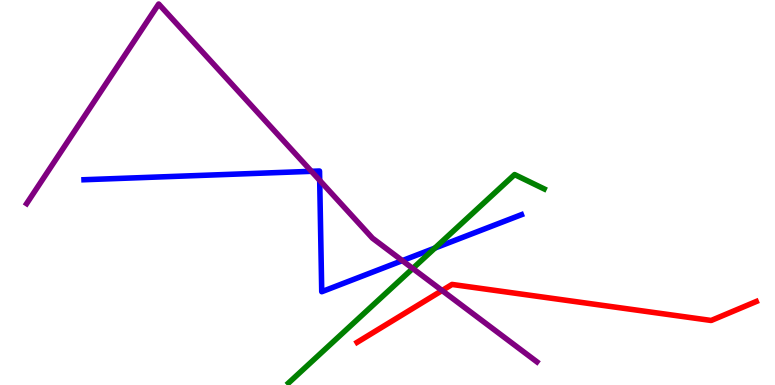[{'lines': ['blue', 'red'], 'intersections': []}, {'lines': ['green', 'red'], 'intersections': []}, {'lines': ['purple', 'red'], 'intersections': [{'x': 5.7, 'y': 2.45}]}, {'lines': ['blue', 'green'], 'intersections': [{'x': 5.61, 'y': 3.56}]}, {'lines': ['blue', 'purple'], 'intersections': [{'x': 4.02, 'y': 5.55}, {'x': 4.13, 'y': 5.31}, {'x': 5.19, 'y': 3.23}]}, {'lines': ['green', 'purple'], 'intersections': [{'x': 5.33, 'y': 3.03}]}]